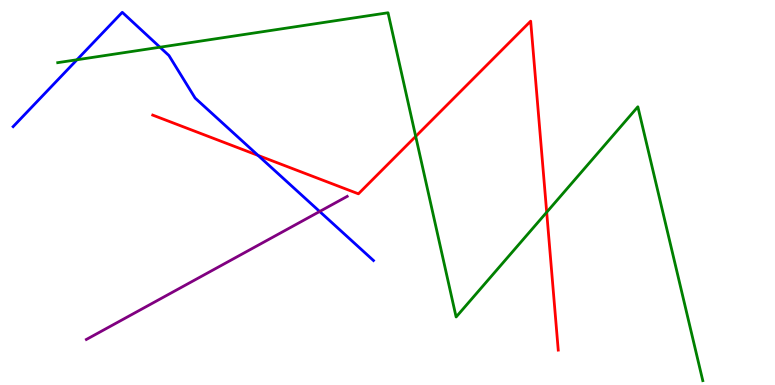[{'lines': ['blue', 'red'], 'intersections': [{'x': 3.33, 'y': 5.96}]}, {'lines': ['green', 'red'], 'intersections': [{'x': 5.36, 'y': 6.46}, {'x': 7.05, 'y': 4.49}]}, {'lines': ['purple', 'red'], 'intersections': []}, {'lines': ['blue', 'green'], 'intersections': [{'x': 0.993, 'y': 8.45}, {'x': 2.06, 'y': 8.77}]}, {'lines': ['blue', 'purple'], 'intersections': [{'x': 4.12, 'y': 4.51}]}, {'lines': ['green', 'purple'], 'intersections': []}]